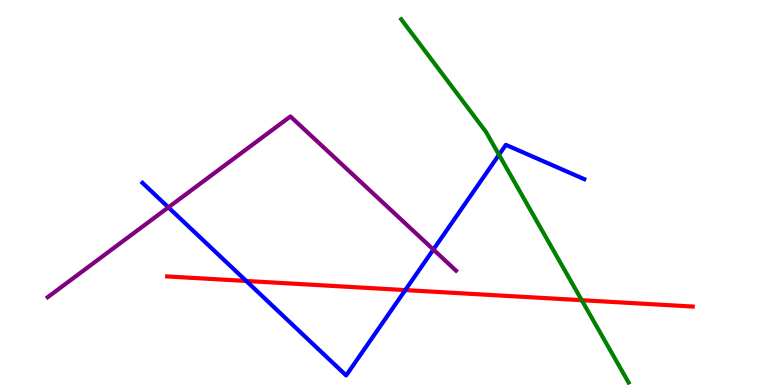[{'lines': ['blue', 'red'], 'intersections': [{'x': 3.18, 'y': 2.7}, {'x': 5.23, 'y': 2.47}]}, {'lines': ['green', 'red'], 'intersections': [{'x': 7.51, 'y': 2.2}]}, {'lines': ['purple', 'red'], 'intersections': []}, {'lines': ['blue', 'green'], 'intersections': [{'x': 6.44, 'y': 5.98}]}, {'lines': ['blue', 'purple'], 'intersections': [{'x': 2.17, 'y': 4.61}, {'x': 5.59, 'y': 3.52}]}, {'lines': ['green', 'purple'], 'intersections': []}]